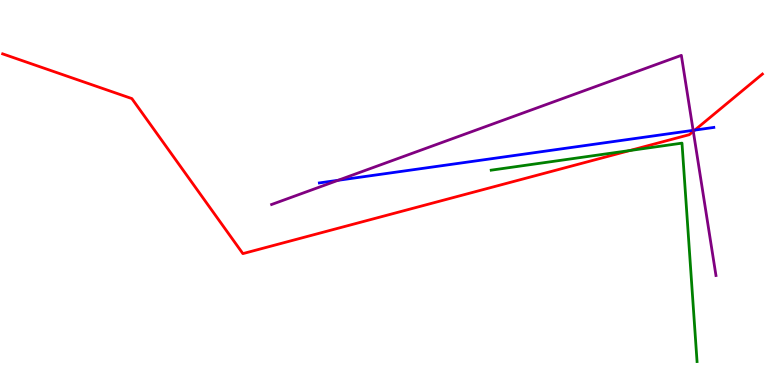[{'lines': ['blue', 'red'], 'intersections': [{'x': 8.97, 'y': 6.62}]}, {'lines': ['green', 'red'], 'intersections': [{'x': 8.13, 'y': 6.09}]}, {'lines': ['purple', 'red'], 'intersections': [{'x': 8.95, 'y': 6.59}]}, {'lines': ['blue', 'green'], 'intersections': []}, {'lines': ['blue', 'purple'], 'intersections': [{'x': 4.36, 'y': 5.32}, {'x': 8.94, 'y': 6.61}]}, {'lines': ['green', 'purple'], 'intersections': []}]